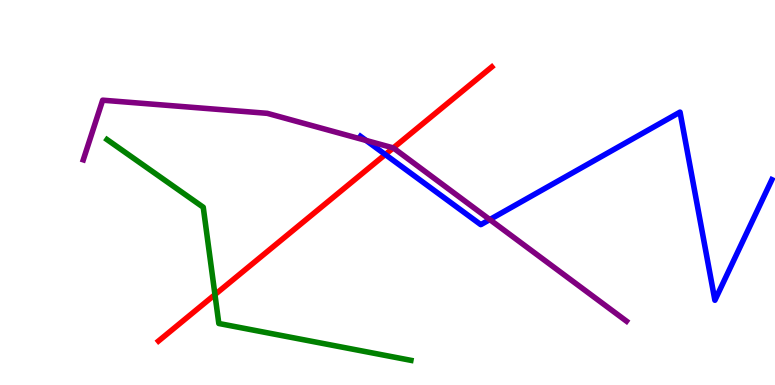[{'lines': ['blue', 'red'], 'intersections': [{'x': 4.97, 'y': 5.99}]}, {'lines': ['green', 'red'], 'intersections': [{'x': 2.77, 'y': 2.35}]}, {'lines': ['purple', 'red'], 'intersections': [{'x': 5.08, 'y': 6.16}]}, {'lines': ['blue', 'green'], 'intersections': []}, {'lines': ['blue', 'purple'], 'intersections': [{'x': 4.72, 'y': 6.35}, {'x': 6.32, 'y': 4.3}]}, {'lines': ['green', 'purple'], 'intersections': []}]